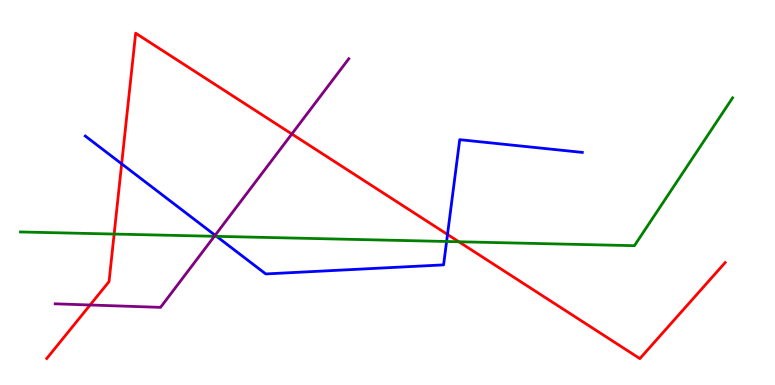[{'lines': ['blue', 'red'], 'intersections': [{'x': 1.57, 'y': 5.74}, {'x': 5.77, 'y': 3.91}]}, {'lines': ['green', 'red'], 'intersections': [{'x': 1.47, 'y': 3.92}, {'x': 5.92, 'y': 3.72}]}, {'lines': ['purple', 'red'], 'intersections': [{'x': 1.16, 'y': 2.08}, {'x': 3.77, 'y': 6.52}]}, {'lines': ['blue', 'green'], 'intersections': [{'x': 2.79, 'y': 3.86}, {'x': 5.76, 'y': 3.73}]}, {'lines': ['blue', 'purple'], 'intersections': [{'x': 2.78, 'y': 3.89}]}, {'lines': ['green', 'purple'], 'intersections': [{'x': 2.77, 'y': 3.86}]}]